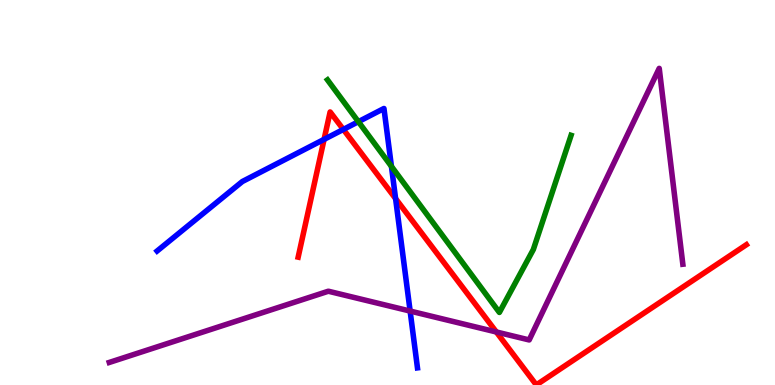[{'lines': ['blue', 'red'], 'intersections': [{'x': 4.18, 'y': 6.38}, {'x': 4.43, 'y': 6.64}, {'x': 5.1, 'y': 4.84}]}, {'lines': ['green', 'red'], 'intersections': []}, {'lines': ['purple', 'red'], 'intersections': [{'x': 6.4, 'y': 1.38}]}, {'lines': ['blue', 'green'], 'intersections': [{'x': 4.62, 'y': 6.84}, {'x': 5.05, 'y': 5.68}]}, {'lines': ['blue', 'purple'], 'intersections': [{'x': 5.29, 'y': 1.92}]}, {'lines': ['green', 'purple'], 'intersections': []}]